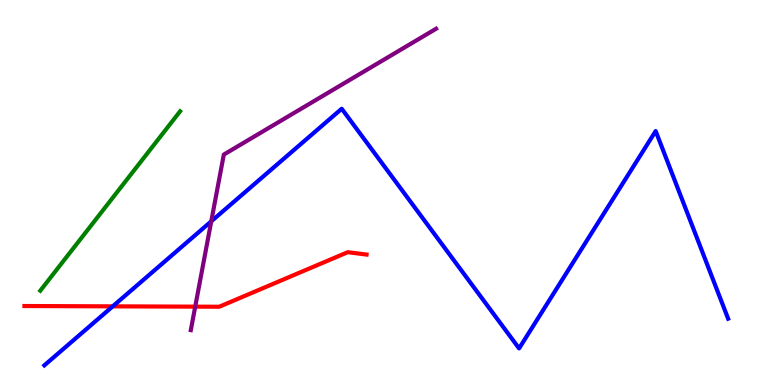[{'lines': ['blue', 'red'], 'intersections': [{'x': 1.45, 'y': 2.04}]}, {'lines': ['green', 'red'], 'intersections': []}, {'lines': ['purple', 'red'], 'intersections': [{'x': 2.52, 'y': 2.04}]}, {'lines': ['blue', 'green'], 'intersections': []}, {'lines': ['blue', 'purple'], 'intersections': [{'x': 2.73, 'y': 4.25}]}, {'lines': ['green', 'purple'], 'intersections': []}]